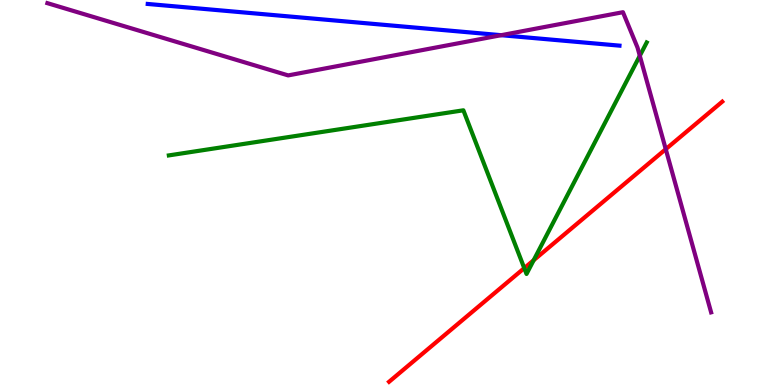[{'lines': ['blue', 'red'], 'intersections': []}, {'lines': ['green', 'red'], 'intersections': [{'x': 6.76, 'y': 3.04}, {'x': 6.89, 'y': 3.24}]}, {'lines': ['purple', 'red'], 'intersections': [{'x': 8.59, 'y': 6.13}]}, {'lines': ['blue', 'green'], 'intersections': []}, {'lines': ['blue', 'purple'], 'intersections': [{'x': 6.47, 'y': 9.09}]}, {'lines': ['green', 'purple'], 'intersections': [{'x': 8.26, 'y': 8.55}]}]